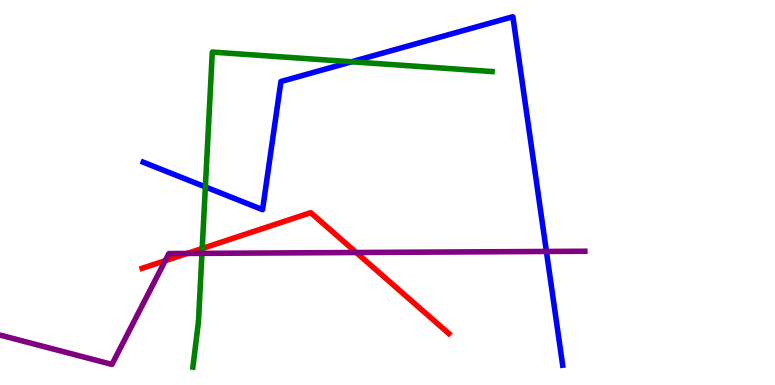[{'lines': ['blue', 'red'], 'intersections': []}, {'lines': ['green', 'red'], 'intersections': [{'x': 2.61, 'y': 3.55}]}, {'lines': ['purple', 'red'], 'intersections': [{'x': 2.13, 'y': 3.23}, {'x': 2.42, 'y': 3.42}, {'x': 4.6, 'y': 3.44}]}, {'lines': ['blue', 'green'], 'intersections': [{'x': 2.65, 'y': 5.14}, {'x': 4.54, 'y': 8.4}]}, {'lines': ['blue', 'purple'], 'intersections': [{'x': 7.05, 'y': 3.47}]}, {'lines': ['green', 'purple'], 'intersections': [{'x': 2.61, 'y': 3.42}]}]